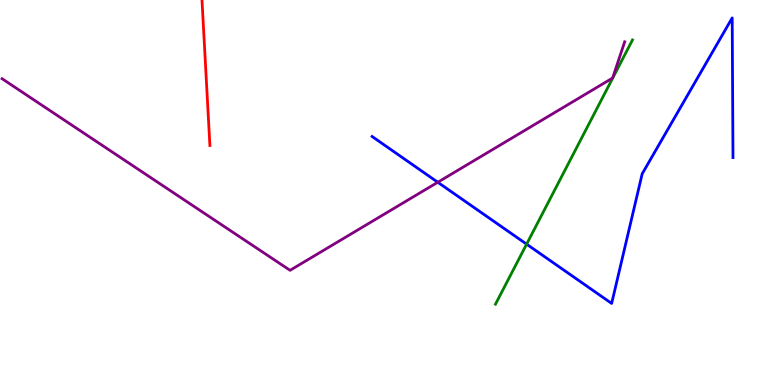[{'lines': ['blue', 'red'], 'intersections': []}, {'lines': ['green', 'red'], 'intersections': []}, {'lines': ['purple', 'red'], 'intersections': []}, {'lines': ['blue', 'green'], 'intersections': [{'x': 6.79, 'y': 3.66}]}, {'lines': ['blue', 'purple'], 'intersections': [{'x': 5.65, 'y': 5.27}]}, {'lines': ['green', 'purple'], 'intersections': []}]